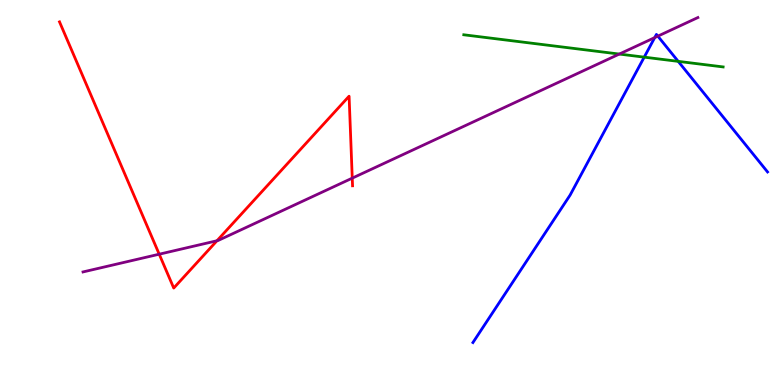[{'lines': ['blue', 'red'], 'intersections': []}, {'lines': ['green', 'red'], 'intersections': []}, {'lines': ['purple', 'red'], 'intersections': [{'x': 2.05, 'y': 3.4}, {'x': 2.8, 'y': 3.75}, {'x': 4.55, 'y': 5.37}]}, {'lines': ['blue', 'green'], 'intersections': [{'x': 8.31, 'y': 8.52}, {'x': 8.75, 'y': 8.41}]}, {'lines': ['blue', 'purple'], 'intersections': [{'x': 8.45, 'y': 9.02}, {'x': 8.49, 'y': 9.06}]}, {'lines': ['green', 'purple'], 'intersections': [{'x': 7.99, 'y': 8.6}]}]